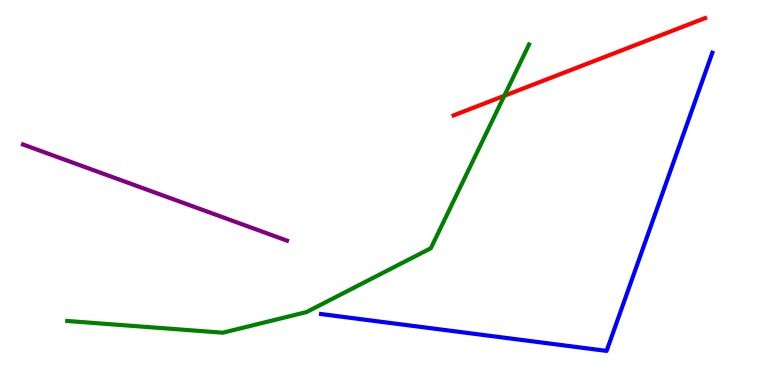[{'lines': ['blue', 'red'], 'intersections': []}, {'lines': ['green', 'red'], 'intersections': [{'x': 6.51, 'y': 7.51}]}, {'lines': ['purple', 'red'], 'intersections': []}, {'lines': ['blue', 'green'], 'intersections': []}, {'lines': ['blue', 'purple'], 'intersections': []}, {'lines': ['green', 'purple'], 'intersections': []}]